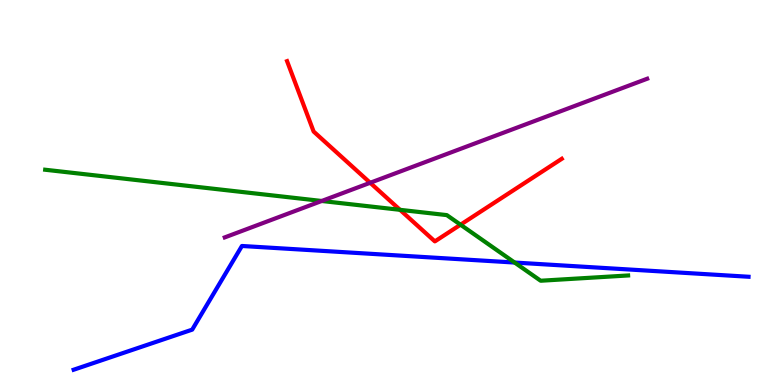[{'lines': ['blue', 'red'], 'intersections': []}, {'lines': ['green', 'red'], 'intersections': [{'x': 5.16, 'y': 4.55}, {'x': 5.94, 'y': 4.16}]}, {'lines': ['purple', 'red'], 'intersections': [{'x': 4.78, 'y': 5.25}]}, {'lines': ['blue', 'green'], 'intersections': [{'x': 6.64, 'y': 3.18}]}, {'lines': ['blue', 'purple'], 'intersections': []}, {'lines': ['green', 'purple'], 'intersections': [{'x': 4.15, 'y': 4.78}]}]